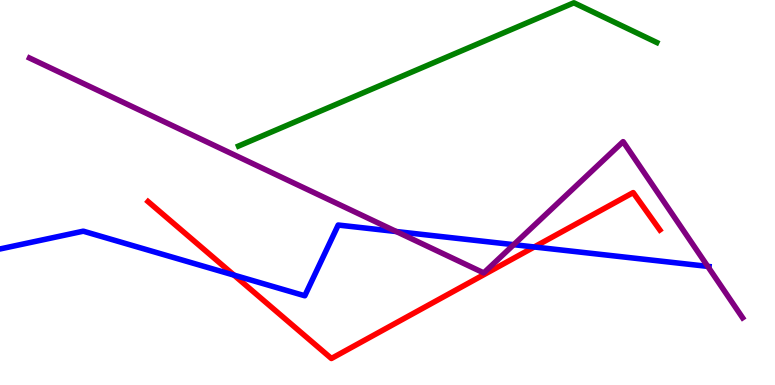[{'lines': ['blue', 'red'], 'intersections': [{'x': 3.02, 'y': 2.85}, {'x': 6.89, 'y': 3.59}]}, {'lines': ['green', 'red'], 'intersections': []}, {'lines': ['purple', 'red'], 'intersections': []}, {'lines': ['blue', 'green'], 'intersections': []}, {'lines': ['blue', 'purple'], 'intersections': [{'x': 5.11, 'y': 3.99}, {'x': 6.63, 'y': 3.64}, {'x': 9.13, 'y': 3.08}]}, {'lines': ['green', 'purple'], 'intersections': []}]